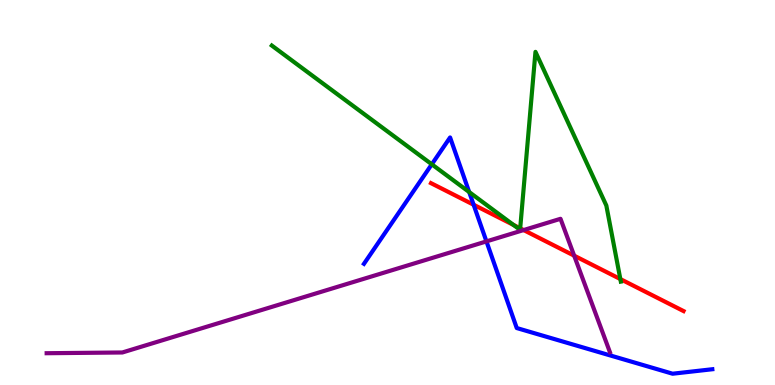[{'lines': ['blue', 'red'], 'intersections': [{'x': 6.11, 'y': 4.68}]}, {'lines': ['green', 'red'], 'intersections': [{'x': 6.62, 'y': 4.16}, {'x': 6.71, 'y': 4.07}, {'x': 8.0, 'y': 2.75}]}, {'lines': ['purple', 'red'], 'intersections': [{'x': 6.76, 'y': 4.02}, {'x': 7.41, 'y': 3.36}]}, {'lines': ['blue', 'green'], 'intersections': [{'x': 5.57, 'y': 5.73}, {'x': 6.05, 'y': 5.01}]}, {'lines': ['blue', 'purple'], 'intersections': [{'x': 6.28, 'y': 3.73}]}, {'lines': ['green', 'purple'], 'intersections': []}]